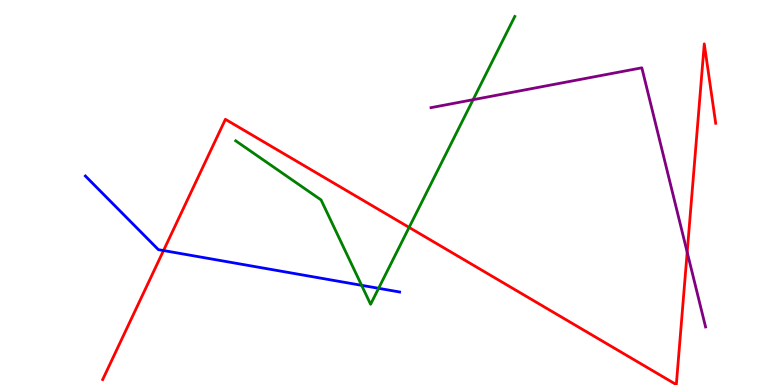[{'lines': ['blue', 'red'], 'intersections': [{'x': 2.11, 'y': 3.49}]}, {'lines': ['green', 'red'], 'intersections': [{'x': 5.28, 'y': 4.09}]}, {'lines': ['purple', 'red'], 'intersections': [{'x': 8.87, 'y': 3.45}]}, {'lines': ['blue', 'green'], 'intersections': [{'x': 4.67, 'y': 2.59}, {'x': 4.89, 'y': 2.51}]}, {'lines': ['blue', 'purple'], 'intersections': []}, {'lines': ['green', 'purple'], 'intersections': [{'x': 6.1, 'y': 7.41}]}]